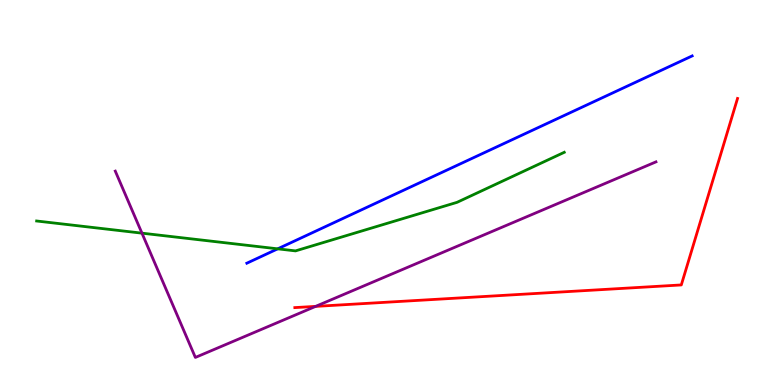[{'lines': ['blue', 'red'], 'intersections': []}, {'lines': ['green', 'red'], 'intersections': []}, {'lines': ['purple', 'red'], 'intersections': [{'x': 4.07, 'y': 2.04}]}, {'lines': ['blue', 'green'], 'intersections': [{'x': 3.58, 'y': 3.54}]}, {'lines': ['blue', 'purple'], 'intersections': []}, {'lines': ['green', 'purple'], 'intersections': [{'x': 1.83, 'y': 3.94}]}]